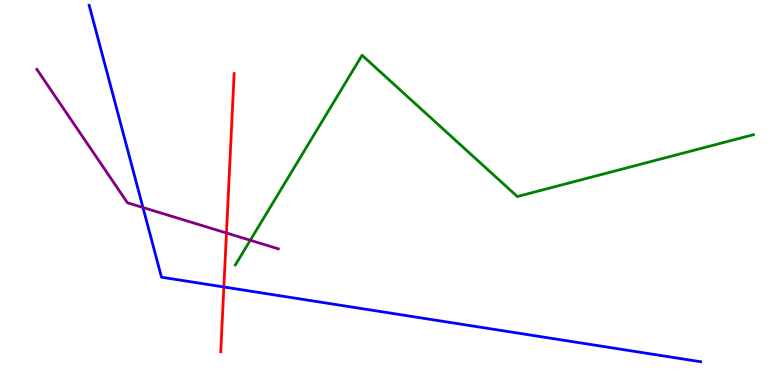[{'lines': ['blue', 'red'], 'intersections': [{'x': 2.89, 'y': 2.55}]}, {'lines': ['green', 'red'], 'intersections': []}, {'lines': ['purple', 'red'], 'intersections': [{'x': 2.92, 'y': 3.95}]}, {'lines': ['blue', 'green'], 'intersections': []}, {'lines': ['blue', 'purple'], 'intersections': [{'x': 1.84, 'y': 4.61}]}, {'lines': ['green', 'purple'], 'intersections': [{'x': 3.23, 'y': 3.76}]}]